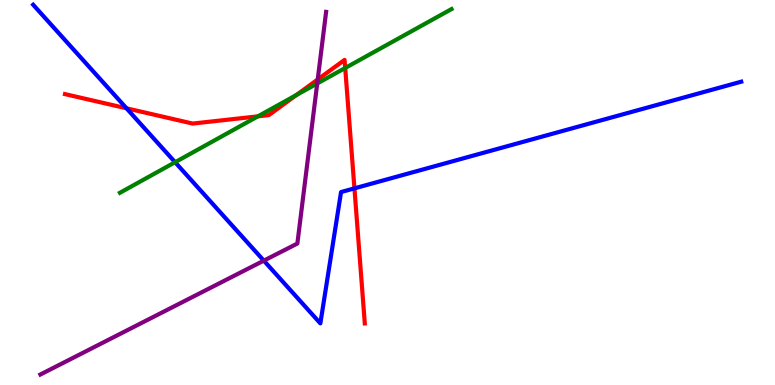[{'lines': ['blue', 'red'], 'intersections': [{'x': 1.63, 'y': 7.19}, {'x': 4.57, 'y': 5.11}]}, {'lines': ['green', 'red'], 'intersections': [{'x': 3.33, 'y': 6.98}, {'x': 3.82, 'y': 7.53}, {'x': 4.45, 'y': 8.23}]}, {'lines': ['purple', 'red'], 'intersections': [{'x': 4.1, 'y': 7.94}]}, {'lines': ['blue', 'green'], 'intersections': [{'x': 2.26, 'y': 5.79}]}, {'lines': ['blue', 'purple'], 'intersections': [{'x': 3.4, 'y': 3.23}]}, {'lines': ['green', 'purple'], 'intersections': [{'x': 4.09, 'y': 7.83}]}]